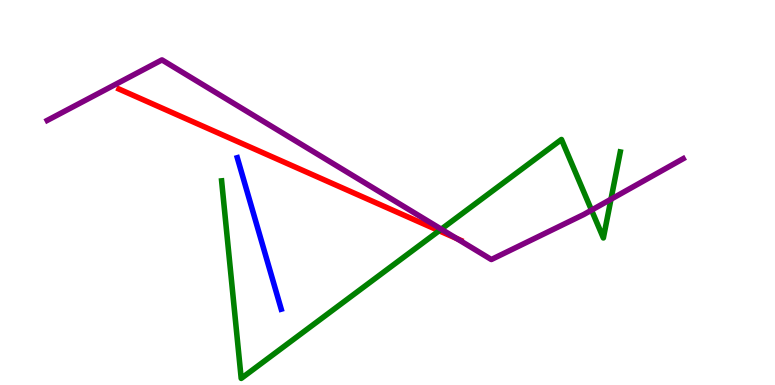[{'lines': ['blue', 'red'], 'intersections': []}, {'lines': ['green', 'red'], 'intersections': [{'x': 5.67, 'y': 4.01}]}, {'lines': ['purple', 'red'], 'intersections': [{'x': 5.89, 'y': 3.8}]}, {'lines': ['blue', 'green'], 'intersections': []}, {'lines': ['blue', 'purple'], 'intersections': []}, {'lines': ['green', 'purple'], 'intersections': [{'x': 5.69, 'y': 4.05}, {'x': 7.63, 'y': 4.54}, {'x': 7.88, 'y': 4.83}]}]